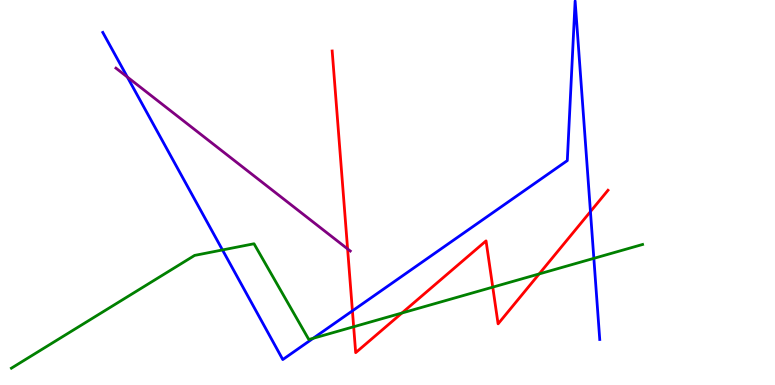[{'lines': ['blue', 'red'], 'intersections': [{'x': 4.55, 'y': 1.93}, {'x': 7.62, 'y': 4.5}]}, {'lines': ['green', 'red'], 'intersections': [{'x': 4.56, 'y': 1.51}, {'x': 5.19, 'y': 1.87}, {'x': 6.36, 'y': 2.54}, {'x': 6.96, 'y': 2.89}]}, {'lines': ['purple', 'red'], 'intersections': [{'x': 4.49, 'y': 3.53}]}, {'lines': ['blue', 'green'], 'intersections': [{'x': 2.87, 'y': 3.51}, {'x': 4.04, 'y': 1.21}, {'x': 7.66, 'y': 3.29}]}, {'lines': ['blue', 'purple'], 'intersections': [{'x': 1.64, 'y': 8.0}]}, {'lines': ['green', 'purple'], 'intersections': []}]